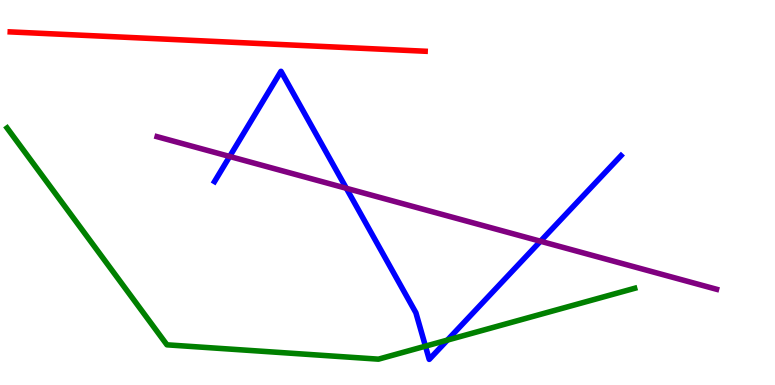[{'lines': ['blue', 'red'], 'intersections': []}, {'lines': ['green', 'red'], 'intersections': []}, {'lines': ['purple', 'red'], 'intersections': []}, {'lines': ['blue', 'green'], 'intersections': [{'x': 5.49, 'y': 1.01}, {'x': 5.77, 'y': 1.17}]}, {'lines': ['blue', 'purple'], 'intersections': [{'x': 2.96, 'y': 5.94}, {'x': 4.47, 'y': 5.11}, {'x': 6.97, 'y': 3.73}]}, {'lines': ['green', 'purple'], 'intersections': []}]